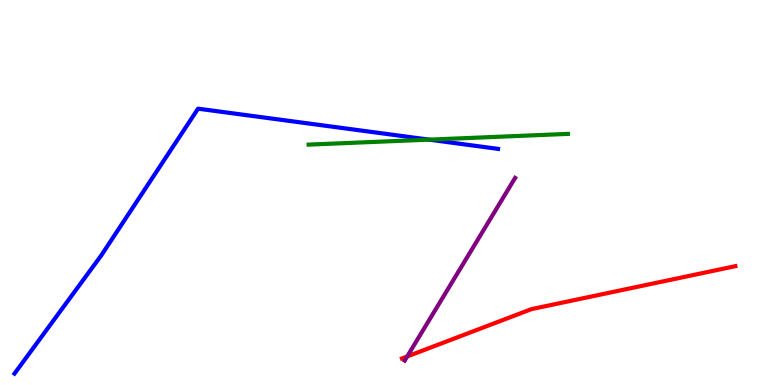[{'lines': ['blue', 'red'], 'intersections': []}, {'lines': ['green', 'red'], 'intersections': []}, {'lines': ['purple', 'red'], 'intersections': [{'x': 5.25, 'y': 0.741}]}, {'lines': ['blue', 'green'], 'intersections': [{'x': 5.54, 'y': 6.37}]}, {'lines': ['blue', 'purple'], 'intersections': []}, {'lines': ['green', 'purple'], 'intersections': []}]